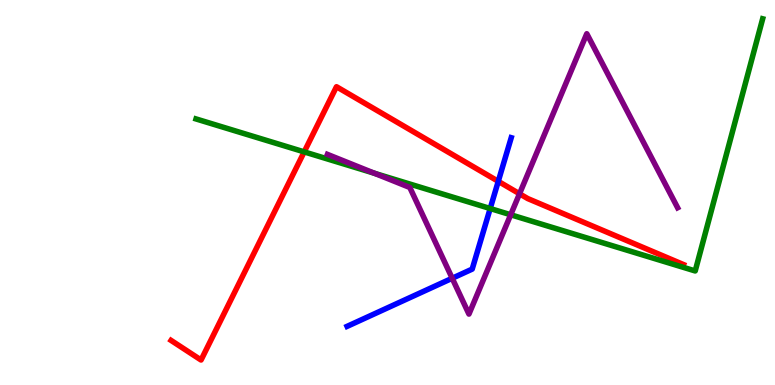[{'lines': ['blue', 'red'], 'intersections': [{'x': 6.43, 'y': 5.29}]}, {'lines': ['green', 'red'], 'intersections': [{'x': 3.93, 'y': 6.05}]}, {'lines': ['purple', 'red'], 'intersections': [{'x': 6.7, 'y': 4.97}]}, {'lines': ['blue', 'green'], 'intersections': [{'x': 6.33, 'y': 4.58}]}, {'lines': ['blue', 'purple'], 'intersections': [{'x': 5.83, 'y': 2.77}]}, {'lines': ['green', 'purple'], 'intersections': [{'x': 4.83, 'y': 5.5}, {'x': 6.59, 'y': 4.42}]}]